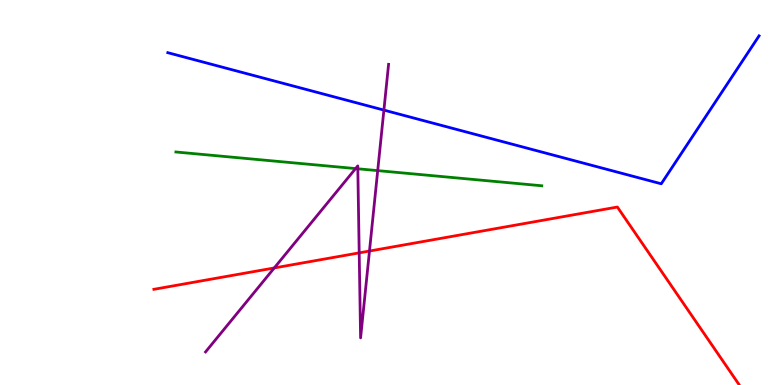[{'lines': ['blue', 'red'], 'intersections': []}, {'lines': ['green', 'red'], 'intersections': []}, {'lines': ['purple', 'red'], 'intersections': [{'x': 3.54, 'y': 3.04}, {'x': 4.63, 'y': 3.43}, {'x': 4.77, 'y': 3.48}]}, {'lines': ['blue', 'green'], 'intersections': []}, {'lines': ['blue', 'purple'], 'intersections': [{'x': 4.95, 'y': 7.14}]}, {'lines': ['green', 'purple'], 'intersections': [{'x': 4.59, 'y': 5.62}, {'x': 4.62, 'y': 5.62}, {'x': 4.87, 'y': 5.57}]}]